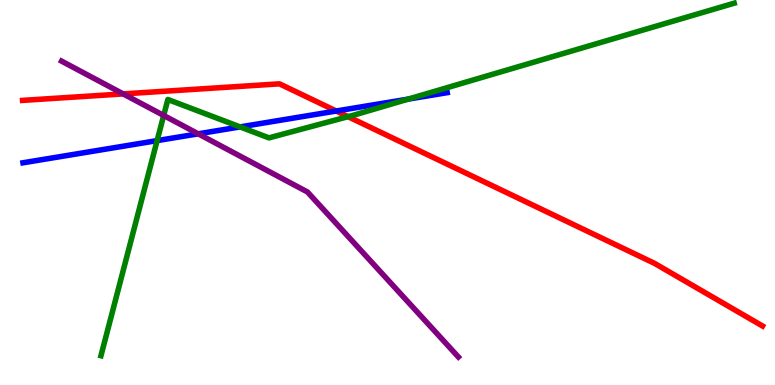[{'lines': ['blue', 'red'], 'intersections': [{'x': 4.34, 'y': 7.12}]}, {'lines': ['green', 'red'], 'intersections': [{'x': 4.49, 'y': 6.97}]}, {'lines': ['purple', 'red'], 'intersections': [{'x': 1.59, 'y': 7.56}]}, {'lines': ['blue', 'green'], 'intersections': [{'x': 2.03, 'y': 6.35}, {'x': 3.1, 'y': 6.7}, {'x': 5.27, 'y': 7.43}]}, {'lines': ['blue', 'purple'], 'intersections': [{'x': 2.56, 'y': 6.52}]}, {'lines': ['green', 'purple'], 'intersections': [{'x': 2.11, 'y': 7.0}]}]